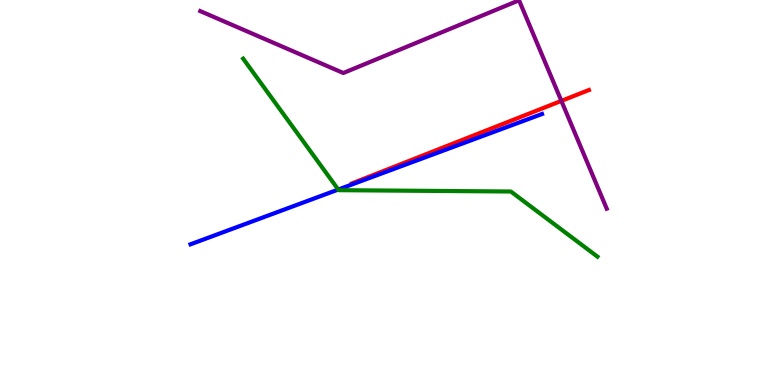[{'lines': ['blue', 'red'], 'intersections': []}, {'lines': ['green', 'red'], 'intersections': []}, {'lines': ['purple', 'red'], 'intersections': [{'x': 7.24, 'y': 7.38}]}, {'lines': ['blue', 'green'], 'intersections': [{'x': 4.36, 'y': 5.08}]}, {'lines': ['blue', 'purple'], 'intersections': []}, {'lines': ['green', 'purple'], 'intersections': []}]